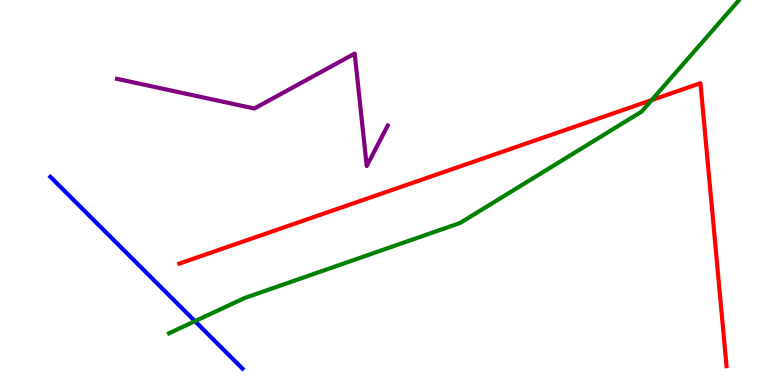[{'lines': ['blue', 'red'], 'intersections': []}, {'lines': ['green', 'red'], 'intersections': [{'x': 8.41, 'y': 7.4}]}, {'lines': ['purple', 'red'], 'intersections': []}, {'lines': ['blue', 'green'], 'intersections': [{'x': 2.52, 'y': 1.66}]}, {'lines': ['blue', 'purple'], 'intersections': []}, {'lines': ['green', 'purple'], 'intersections': []}]